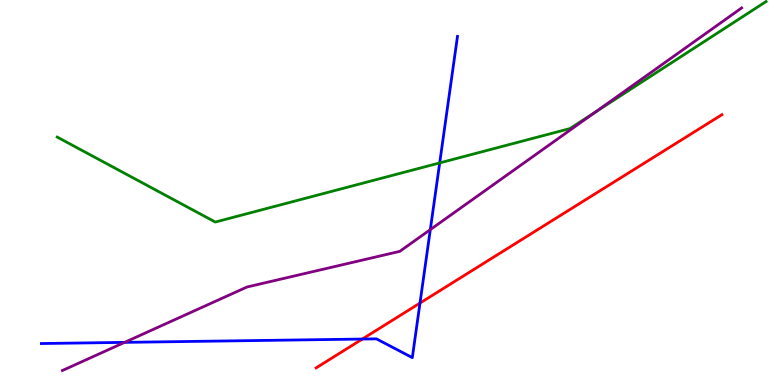[{'lines': ['blue', 'red'], 'intersections': [{'x': 4.68, 'y': 1.19}, {'x': 5.42, 'y': 2.13}]}, {'lines': ['green', 'red'], 'intersections': []}, {'lines': ['purple', 'red'], 'intersections': []}, {'lines': ['blue', 'green'], 'intersections': [{'x': 5.67, 'y': 5.77}]}, {'lines': ['blue', 'purple'], 'intersections': [{'x': 1.61, 'y': 1.11}, {'x': 5.55, 'y': 4.04}]}, {'lines': ['green', 'purple'], 'intersections': [{'x': 7.68, 'y': 7.09}]}]